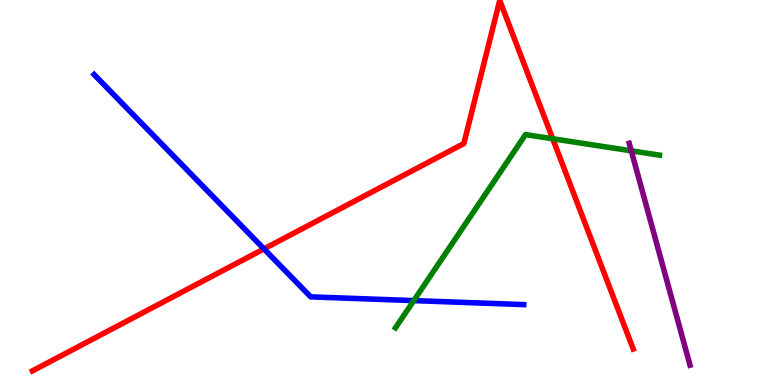[{'lines': ['blue', 'red'], 'intersections': [{'x': 3.41, 'y': 3.54}]}, {'lines': ['green', 'red'], 'intersections': [{'x': 7.13, 'y': 6.4}]}, {'lines': ['purple', 'red'], 'intersections': []}, {'lines': ['blue', 'green'], 'intersections': [{'x': 5.34, 'y': 2.19}]}, {'lines': ['blue', 'purple'], 'intersections': []}, {'lines': ['green', 'purple'], 'intersections': [{'x': 8.15, 'y': 6.08}]}]